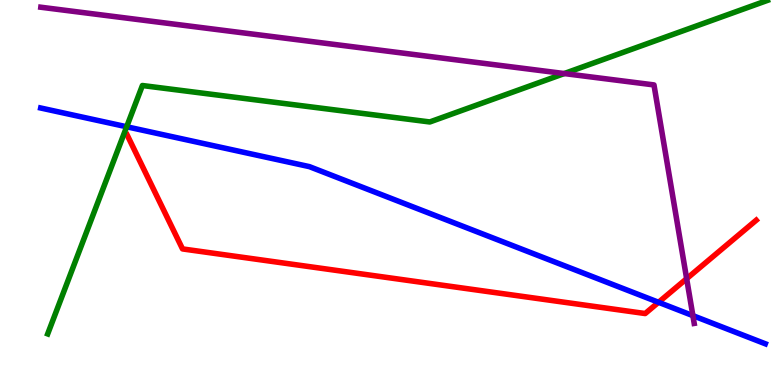[{'lines': ['blue', 'red'], 'intersections': [{'x': 8.5, 'y': 2.15}]}, {'lines': ['green', 'red'], 'intersections': []}, {'lines': ['purple', 'red'], 'intersections': [{'x': 8.86, 'y': 2.76}]}, {'lines': ['blue', 'green'], 'intersections': [{'x': 1.63, 'y': 6.71}]}, {'lines': ['blue', 'purple'], 'intersections': [{'x': 8.94, 'y': 1.8}]}, {'lines': ['green', 'purple'], 'intersections': [{'x': 7.28, 'y': 8.09}]}]